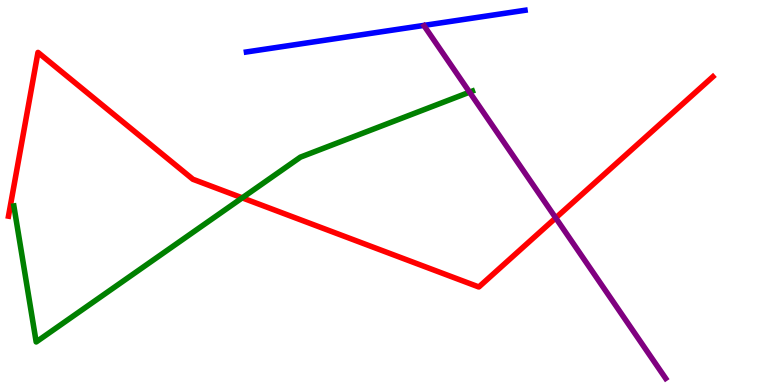[{'lines': ['blue', 'red'], 'intersections': []}, {'lines': ['green', 'red'], 'intersections': [{'x': 3.13, 'y': 4.86}]}, {'lines': ['purple', 'red'], 'intersections': [{'x': 7.17, 'y': 4.34}]}, {'lines': ['blue', 'green'], 'intersections': []}, {'lines': ['blue', 'purple'], 'intersections': []}, {'lines': ['green', 'purple'], 'intersections': [{'x': 6.06, 'y': 7.61}]}]